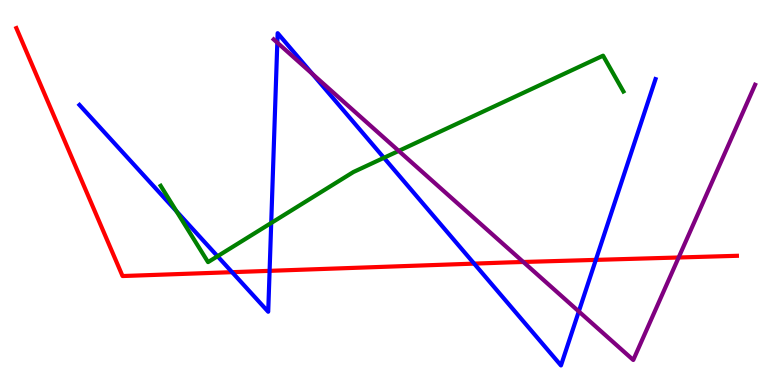[{'lines': ['blue', 'red'], 'intersections': [{'x': 2.99, 'y': 2.93}, {'x': 3.48, 'y': 2.97}, {'x': 6.12, 'y': 3.15}, {'x': 7.69, 'y': 3.25}]}, {'lines': ['green', 'red'], 'intersections': []}, {'lines': ['purple', 'red'], 'intersections': [{'x': 6.75, 'y': 3.2}, {'x': 8.76, 'y': 3.31}]}, {'lines': ['blue', 'green'], 'intersections': [{'x': 2.28, 'y': 4.51}, {'x': 2.81, 'y': 3.34}, {'x': 3.5, 'y': 4.21}, {'x': 4.95, 'y': 5.9}]}, {'lines': ['blue', 'purple'], 'intersections': [{'x': 3.58, 'y': 8.89}, {'x': 4.03, 'y': 8.08}, {'x': 7.47, 'y': 1.91}]}, {'lines': ['green', 'purple'], 'intersections': [{'x': 5.14, 'y': 6.08}]}]